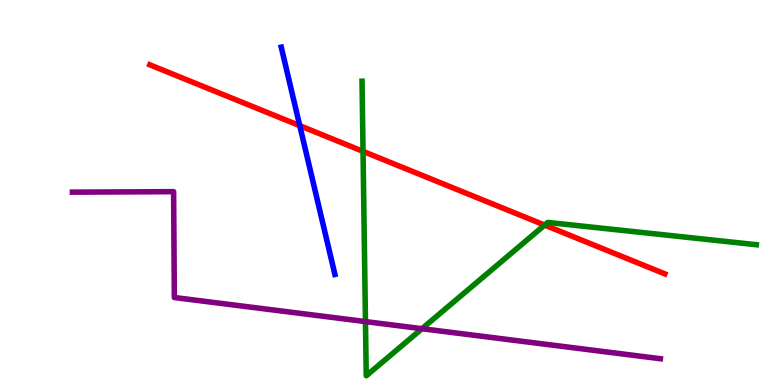[{'lines': ['blue', 'red'], 'intersections': [{'x': 3.87, 'y': 6.74}]}, {'lines': ['green', 'red'], 'intersections': [{'x': 4.68, 'y': 6.07}, {'x': 7.03, 'y': 4.15}]}, {'lines': ['purple', 'red'], 'intersections': []}, {'lines': ['blue', 'green'], 'intersections': []}, {'lines': ['blue', 'purple'], 'intersections': []}, {'lines': ['green', 'purple'], 'intersections': [{'x': 4.72, 'y': 1.65}, {'x': 5.44, 'y': 1.46}]}]